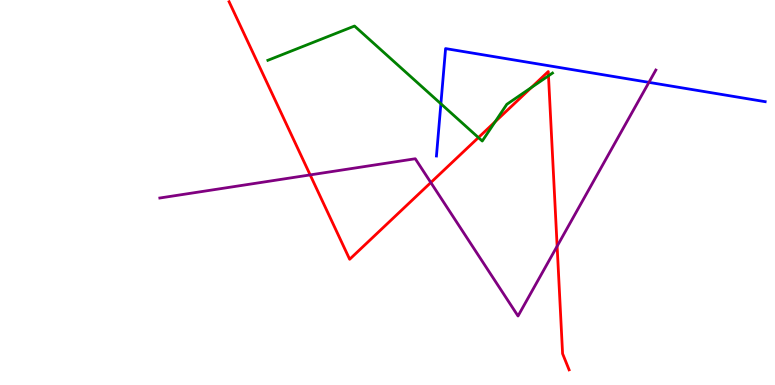[{'lines': ['blue', 'red'], 'intersections': []}, {'lines': ['green', 'red'], 'intersections': [{'x': 6.17, 'y': 6.43}, {'x': 6.39, 'y': 6.84}, {'x': 6.86, 'y': 7.73}, {'x': 7.08, 'y': 8.03}]}, {'lines': ['purple', 'red'], 'intersections': [{'x': 4.0, 'y': 5.46}, {'x': 5.56, 'y': 5.26}, {'x': 7.19, 'y': 3.6}]}, {'lines': ['blue', 'green'], 'intersections': [{'x': 5.69, 'y': 7.3}]}, {'lines': ['blue', 'purple'], 'intersections': [{'x': 8.37, 'y': 7.86}]}, {'lines': ['green', 'purple'], 'intersections': []}]